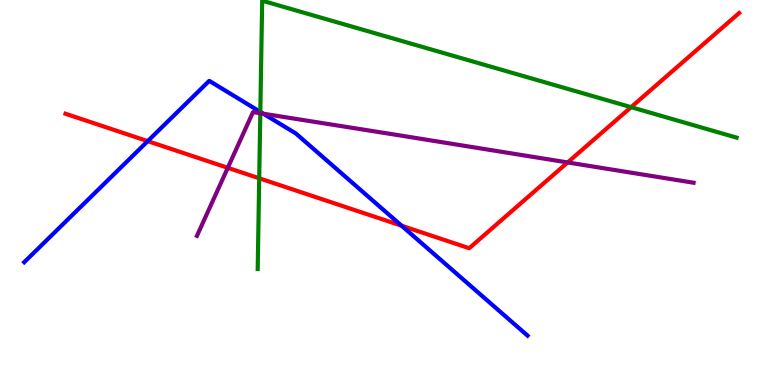[{'lines': ['blue', 'red'], 'intersections': [{'x': 1.91, 'y': 6.33}, {'x': 5.18, 'y': 4.14}]}, {'lines': ['green', 'red'], 'intersections': [{'x': 3.34, 'y': 5.37}, {'x': 8.14, 'y': 7.22}]}, {'lines': ['purple', 'red'], 'intersections': [{'x': 2.94, 'y': 5.64}, {'x': 7.32, 'y': 5.78}]}, {'lines': ['blue', 'green'], 'intersections': [{'x': 3.36, 'y': 7.09}]}, {'lines': ['blue', 'purple'], 'intersections': [{'x': 3.4, 'y': 7.05}]}, {'lines': ['green', 'purple'], 'intersections': [{'x': 3.36, 'y': 7.06}]}]